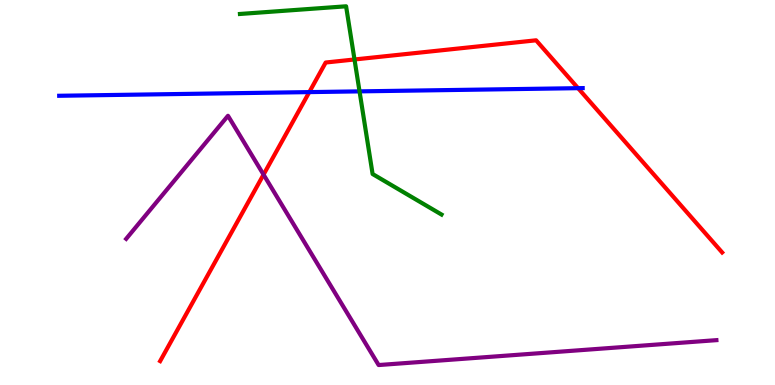[{'lines': ['blue', 'red'], 'intersections': [{'x': 3.99, 'y': 7.61}, {'x': 7.46, 'y': 7.71}]}, {'lines': ['green', 'red'], 'intersections': [{'x': 4.57, 'y': 8.46}]}, {'lines': ['purple', 'red'], 'intersections': [{'x': 3.4, 'y': 5.46}]}, {'lines': ['blue', 'green'], 'intersections': [{'x': 4.64, 'y': 7.63}]}, {'lines': ['blue', 'purple'], 'intersections': []}, {'lines': ['green', 'purple'], 'intersections': []}]